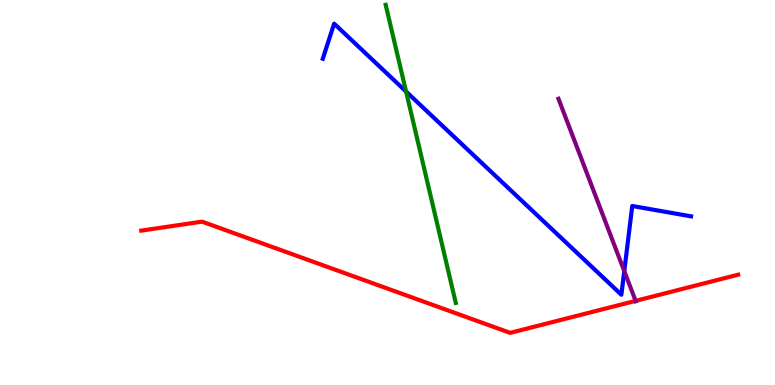[{'lines': ['blue', 'red'], 'intersections': []}, {'lines': ['green', 'red'], 'intersections': []}, {'lines': ['purple', 'red'], 'intersections': [{'x': 8.2, 'y': 2.19}]}, {'lines': ['blue', 'green'], 'intersections': [{'x': 5.24, 'y': 7.62}]}, {'lines': ['blue', 'purple'], 'intersections': [{'x': 8.06, 'y': 2.96}]}, {'lines': ['green', 'purple'], 'intersections': []}]